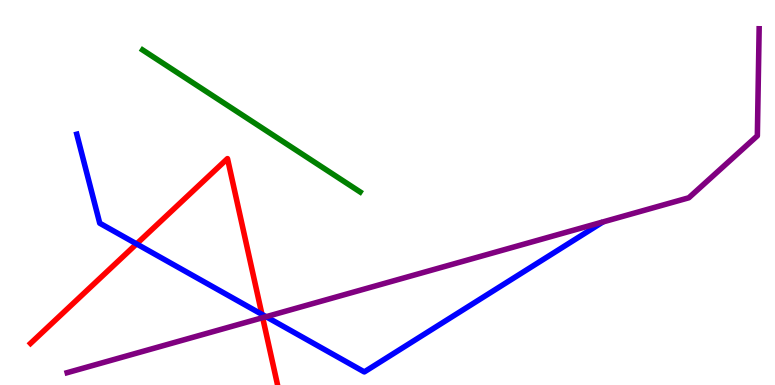[{'lines': ['blue', 'red'], 'intersections': [{'x': 1.76, 'y': 3.66}, {'x': 3.38, 'y': 1.83}]}, {'lines': ['green', 'red'], 'intersections': []}, {'lines': ['purple', 'red'], 'intersections': [{'x': 3.39, 'y': 1.75}]}, {'lines': ['blue', 'green'], 'intersections': []}, {'lines': ['blue', 'purple'], 'intersections': [{'x': 3.43, 'y': 1.77}]}, {'lines': ['green', 'purple'], 'intersections': []}]